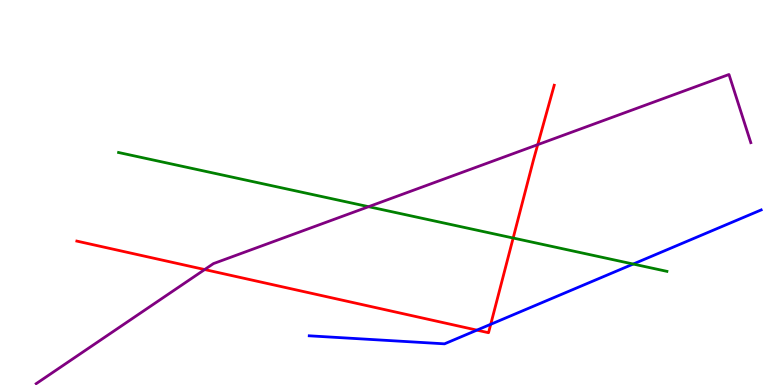[{'lines': ['blue', 'red'], 'intersections': [{'x': 6.15, 'y': 1.43}, {'x': 6.33, 'y': 1.58}]}, {'lines': ['green', 'red'], 'intersections': [{'x': 6.62, 'y': 3.82}]}, {'lines': ['purple', 'red'], 'intersections': [{'x': 2.64, 'y': 3.0}, {'x': 6.94, 'y': 6.24}]}, {'lines': ['blue', 'green'], 'intersections': [{'x': 8.17, 'y': 3.14}]}, {'lines': ['blue', 'purple'], 'intersections': []}, {'lines': ['green', 'purple'], 'intersections': [{'x': 4.76, 'y': 4.63}]}]